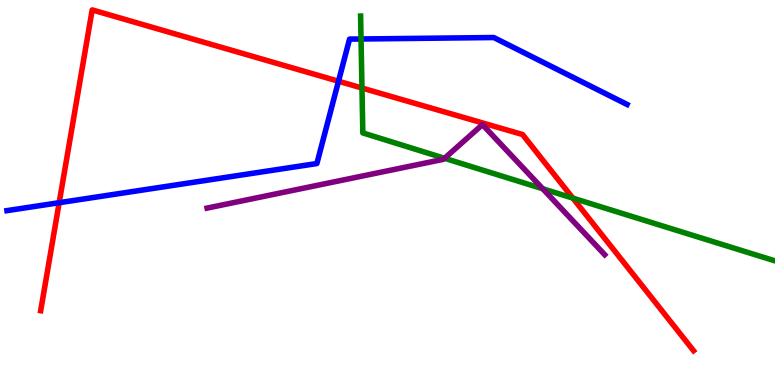[{'lines': ['blue', 'red'], 'intersections': [{'x': 0.764, 'y': 4.73}, {'x': 4.37, 'y': 7.89}]}, {'lines': ['green', 'red'], 'intersections': [{'x': 4.67, 'y': 7.71}, {'x': 7.39, 'y': 4.85}]}, {'lines': ['purple', 'red'], 'intersections': []}, {'lines': ['blue', 'green'], 'intersections': [{'x': 4.66, 'y': 8.99}]}, {'lines': ['blue', 'purple'], 'intersections': []}, {'lines': ['green', 'purple'], 'intersections': [{'x': 5.74, 'y': 5.89}, {'x': 7.0, 'y': 5.1}]}]